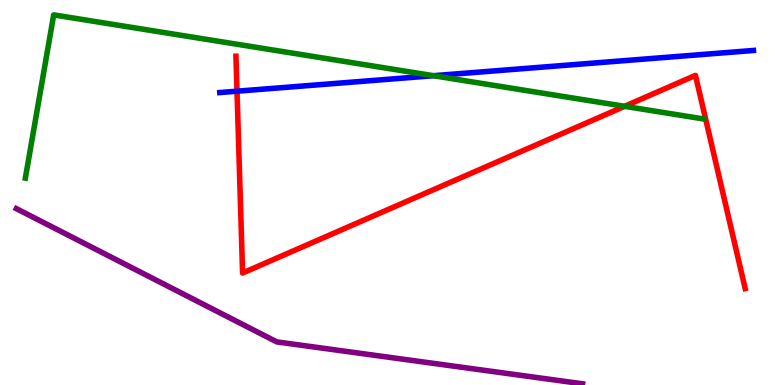[{'lines': ['blue', 'red'], 'intersections': [{'x': 3.06, 'y': 7.63}]}, {'lines': ['green', 'red'], 'intersections': [{'x': 8.06, 'y': 7.24}]}, {'lines': ['purple', 'red'], 'intersections': []}, {'lines': ['blue', 'green'], 'intersections': [{'x': 5.59, 'y': 8.03}]}, {'lines': ['blue', 'purple'], 'intersections': []}, {'lines': ['green', 'purple'], 'intersections': []}]